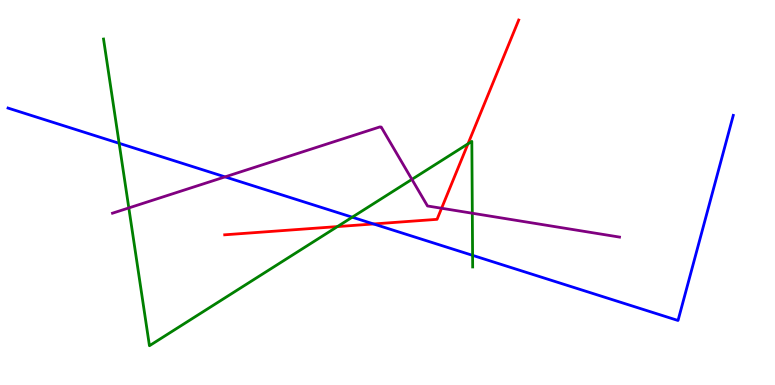[{'lines': ['blue', 'red'], 'intersections': [{'x': 4.82, 'y': 4.18}]}, {'lines': ['green', 'red'], 'intersections': [{'x': 4.35, 'y': 4.11}, {'x': 6.04, 'y': 6.26}]}, {'lines': ['purple', 'red'], 'intersections': [{'x': 5.7, 'y': 4.59}]}, {'lines': ['blue', 'green'], 'intersections': [{'x': 1.54, 'y': 6.28}, {'x': 4.54, 'y': 4.36}, {'x': 6.1, 'y': 3.37}]}, {'lines': ['blue', 'purple'], 'intersections': [{'x': 2.9, 'y': 5.41}]}, {'lines': ['green', 'purple'], 'intersections': [{'x': 1.66, 'y': 4.6}, {'x': 5.31, 'y': 5.34}, {'x': 6.09, 'y': 4.46}]}]